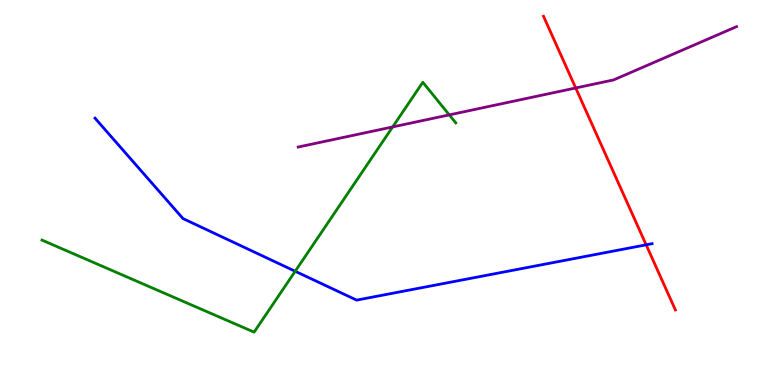[{'lines': ['blue', 'red'], 'intersections': [{'x': 8.34, 'y': 3.64}]}, {'lines': ['green', 'red'], 'intersections': []}, {'lines': ['purple', 'red'], 'intersections': [{'x': 7.43, 'y': 7.71}]}, {'lines': ['blue', 'green'], 'intersections': [{'x': 3.81, 'y': 2.95}]}, {'lines': ['blue', 'purple'], 'intersections': []}, {'lines': ['green', 'purple'], 'intersections': [{'x': 5.07, 'y': 6.7}, {'x': 5.8, 'y': 7.02}]}]